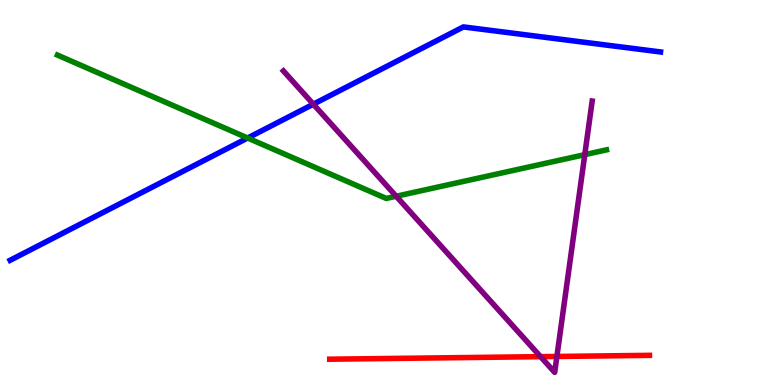[{'lines': ['blue', 'red'], 'intersections': []}, {'lines': ['green', 'red'], 'intersections': []}, {'lines': ['purple', 'red'], 'intersections': [{'x': 6.97, 'y': 0.736}, {'x': 7.19, 'y': 0.741}]}, {'lines': ['blue', 'green'], 'intersections': [{'x': 3.2, 'y': 6.42}]}, {'lines': ['blue', 'purple'], 'intersections': [{'x': 4.04, 'y': 7.29}]}, {'lines': ['green', 'purple'], 'intersections': [{'x': 5.11, 'y': 4.9}, {'x': 7.55, 'y': 5.98}]}]